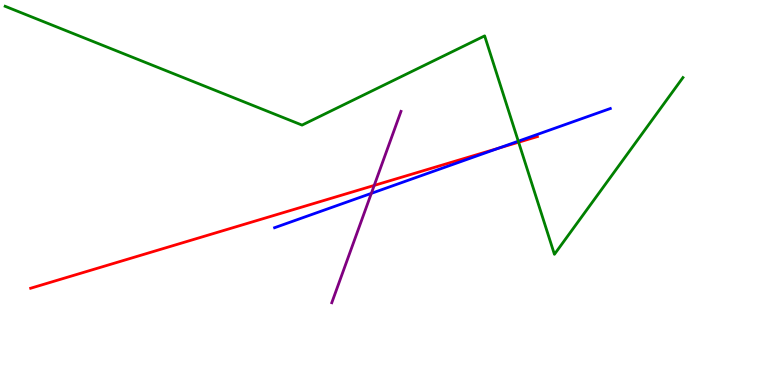[{'lines': ['blue', 'red'], 'intersections': [{'x': 6.43, 'y': 6.15}]}, {'lines': ['green', 'red'], 'intersections': [{'x': 6.69, 'y': 6.31}]}, {'lines': ['purple', 'red'], 'intersections': [{'x': 4.83, 'y': 5.18}]}, {'lines': ['blue', 'green'], 'intersections': [{'x': 6.69, 'y': 6.33}]}, {'lines': ['blue', 'purple'], 'intersections': [{'x': 4.79, 'y': 4.98}]}, {'lines': ['green', 'purple'], 'intersections': []}]